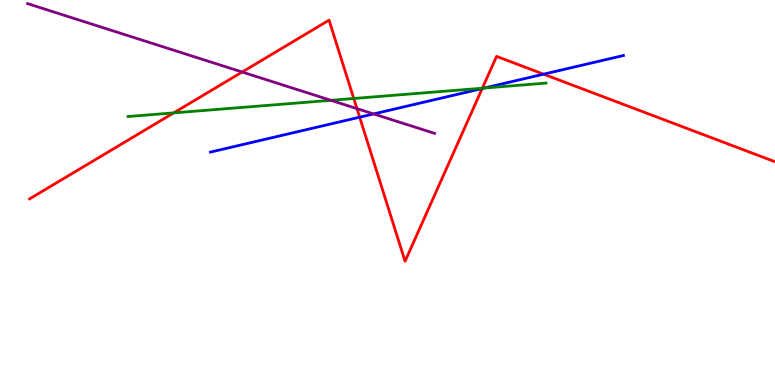[{'lines': ['blue', 'red'], 'intersections': [{'x': 4.64, 'y': 6.96}, {'x': 6.22, 'y': 7.7}, {'x': 7.01, 'y': 8.07}]}, {'lines': ['green', 'red'], 'intersections': [{'x': 2.24, 'y': 7.07}, {'x': 4.56, 'y': 7.44}, {'x': 6.22, 'y': 7.71}]}, {'lines': ['purple', 'red'], 'intersections': [{'x': 3.12, 'y': 8.13}, {'x': 4.61, 'y': 7.18}]}, {'lines': ['blue', 'green'], 'intersections': [{'x': 6.25, 'y': 7.71}]}, {'lines': ['blue', 'purple'], 'intersections': [{'x': 4.82, 'y': 7.04}]}, {'lines': ['green', 'purple'], 'intersections': [{'x': 4.27, 'y': 7.39}]}]